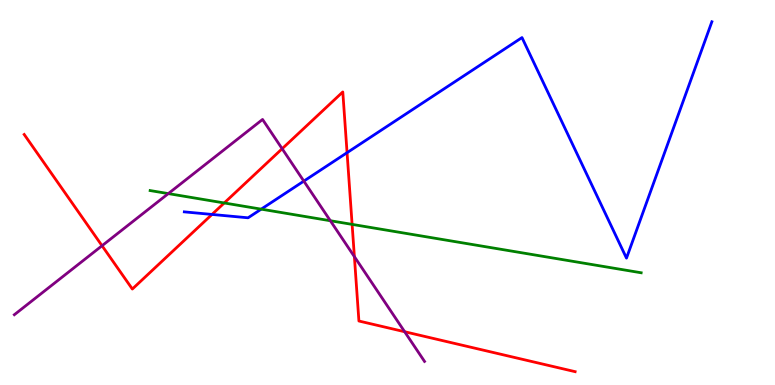[{'lines': ['blue', 'red'], 'intersections': [{'x': 2.74, 'y': 4.43}, {'x': 4.48, 'y': 6.03}]}, {'lines': ['green', 'red'], 'intersections': [{'x': 2.89, 'y': 4.73}, {'x': 4.54, 'y': 4.17}]}, {'lines': ['purple', 'red'], 'intersections': [{'x': 1.32, 'y': 3.62}, {'x': 3.64, 'y': 6.14}, {'x': 4.57, 'y': 3.33}, {'x': 5.22, 'y': 1.38}]}, {'lines': ['blue', 'green'], 'intersections': [{'x': 3.37, 'y': 4.57}]}, {'lines': ['blue', 'purple'], 'intersections': [{'x': 3.92, 'y': 5.3}]}, {'lines': ['green', 'purple'], 'intersections': [{'x': 2.17, 'y': 4.97}, {'x': 4.26, 'y': 4.27}]}]